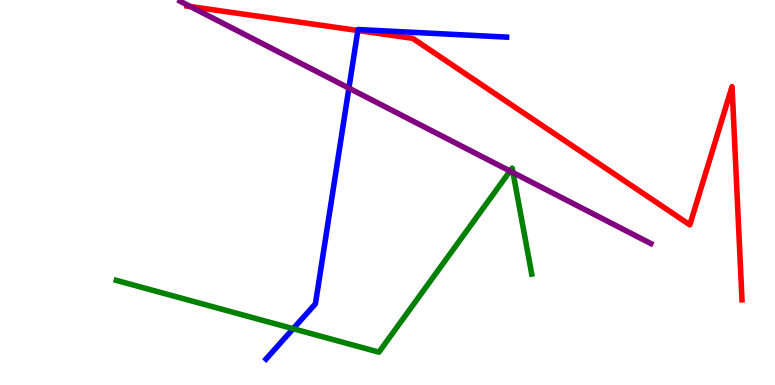[{'lines': ['blue', 'red'], 'intersections': [{'x': 4.62, 'y': 9.21}]}, {'lines': ['green', 'red'], 'intersections': []}, {'lines': ['purple', 'red'], 'intersections': [{'x': 2.46, 'y': 9.83}]}, {'lines': ['blue', 'green'], 'intersections': [{'x': 3.78, 'y': 1.46}]}, {'lines': ['blue', 'purple'], 'intersections': [{'x': 4.5, 'y': 7.71}]}, {'lines': ['green', 'purple'], 'intersections': [{'x': 6.58, 'y': 5.56}, {'x': 6.62, 'y': 5.52}]}]